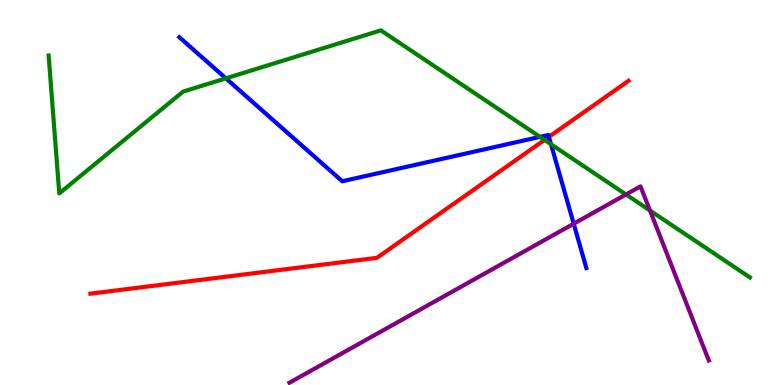[{'lines': ['blue', 'red'], 'intersections': [{'x': 7.08, 'y': 6.45}]}, {'lines': ['green', 'red'], 'intersections': [{'x': 7.03, 'y': 6.37}]}, {'lines': ['purple', 'red'], 'intersections': []}, {'lines': ['blue', 'green'], 'intersections': [{'x': 2.91, 'y': 7.97}, {'x': 6.97, 'y': 6.44}, {'x': 7.11, 'y': 6.25}]}, {'lines': ['blue', 'purple'], 'intersections': [{'x': 7.4, 'y': 4.19}]}, {'lines': ['green', 'purple'], 'intersections': [{'x': 8.08, 'y': 4.95}, {'x': 8.39, 'y': 4.53}]}]